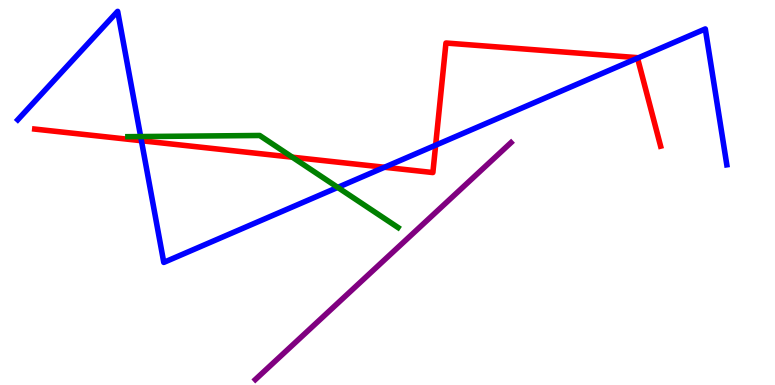[{'lines': ['blue', 'red'], 'intersections': [{'x': 1.82, 'y': 6.34}, {'x': 4.96, 'y': 5.66}, {'x': 5.62, 'y': 6.23}, {'x': 8.23, 'y': 8.49}]}, {'lines': ['green', 'red'], 'intersections': [{'x': 3.77, 'y': 5.92}]}, {'lines': ['purple', 'red'], 'intersections': []}, {'lines': ['blue', 'green'], 'intersections': [{'x': 1.81, 'y': 6.45}, {'x': 4.36, 'y': 5.13}]}, {'lines': ['blue', 'purple'], 'intersections': []}, {'lines': ['green', 'purple'], 'intersections': []}]